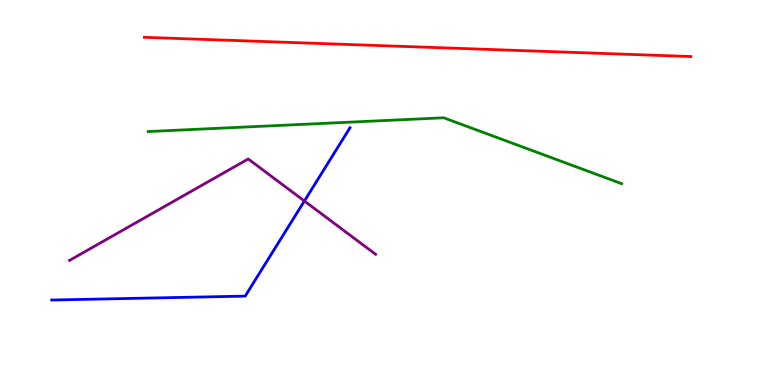[{'lines': ['blue', 'red'], 'intersections': []}, {'lines': ['green', 'red'], 'intersections': []}, {'lines': ['purple', 'red'], 'intersections': []}, {'lines': ['blue', 'green'], 'intersections': []}, {'lines': ['blue', 'purple'], 'intersections': [{'x': 3.93, 'y': 4.78}]}, {'lines': ['green', 'purple'], 'intersections': []}]